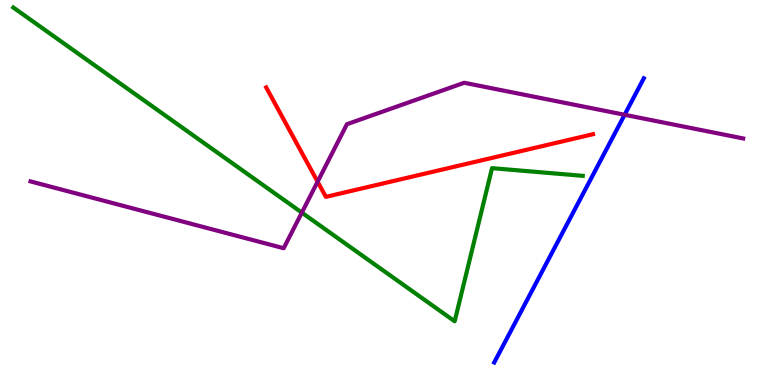[{'lines': ['blue', 'red'], 'intersections': []}, {'lines': ['green', 'red'], 'intersections': []}, {'lines': ['purple', 'red'], 'intersections': [{'x': 4.1, 'y': 5.28}]}, {'lines': ['blue', 'green'], 'intersections': []}, {'lines': ['blue', 'purple'], 'intersections': [{'x': 8.06, 'y': 7.02}]}, {'lines': ['green', 'purple'], 'intersections': [{'x': 3.89, 'y': 4.48}]}]